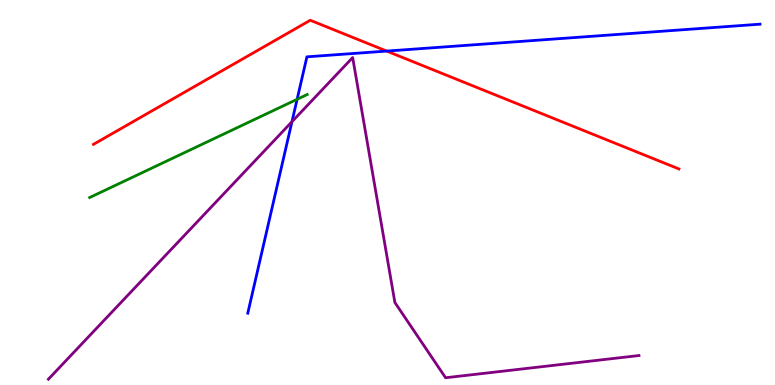[{'lines': ['blue', 'red'], 'intersections': [{'x': 4.99, 'y': 8.67}]}, {'lines': ['green', 'red'], 'intersections': []}, {'lines': ['purple', 'red'], 'intersections': []}, {'lines': ['blue', 'green'], 'intersections': [{'x': 3.83, 'y': 7.42}]}, {'lines': ['blue', 'purple'], 'intersections': [{'x': 3.77, 'y': 6.84}]}, {'lines': ['green', 'purple'], 'intersections': []}]